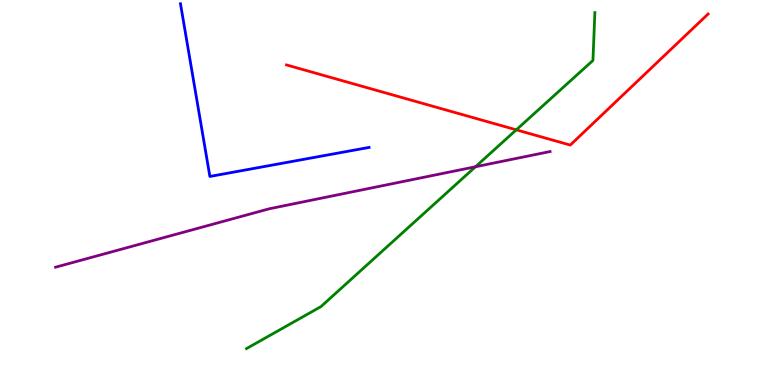[{'lines': ['blue', 'red'], 'intersections': []}, {'lines': ['green', 'red'], 'intersections': [{'x': 6.66, 'y': 6.63}]}, {'lines': ['purple', 'red'], 'intersections': []}, {'lines': ['blue', 'green'], 'intersections': []}, {'lines': ['blue', 'purple'], 'intersections': []}, {'lines': ['green', 'purple'], 'intersections': [{'x': 6.14, 'y': 5.67}]}]